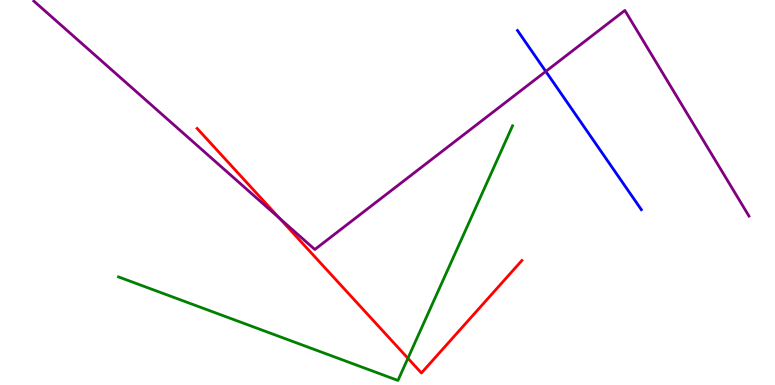[{'lines': ['blue', 'red'], 'intersections': []}, {'lines': ['green', 'red'], 'intersections': [{'x': 5.26, 'y': 0.694}]}, {'lines': ['purple', 'red'], 'intersections': [{'x': 3.61, 'y': 4.33}]}, {'lines': ['blue', 'green'], 'intersections': []}, {'lines': ['blue', 'purple'], 'intersections': [{'x': 7.04, 'y': 8.15}]}, {'lines': ['green', 'purple'], 'intersections': []}]